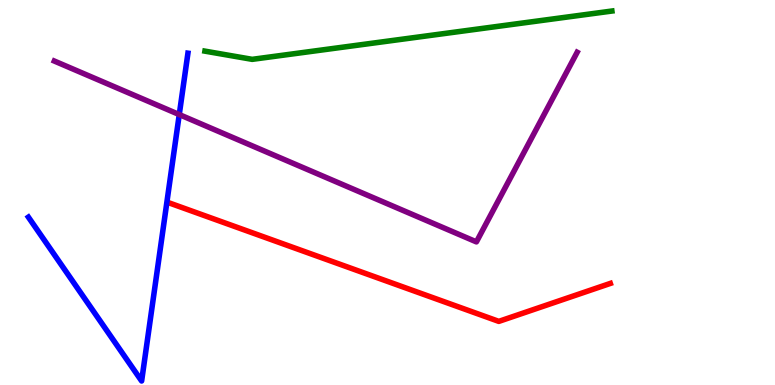[{'lines': ['blue', 'red'], 'intersections': []}, {'lines': ['green', 'red'], 'intersections': []}, {'lines': ['purple', 'red'], 'intersections': []}, {'lines': ['blue', 'green'], 'intersections': []}, {'lines': ['blue', 'purple'], 'intersections': [{'x': 2.31, 'y': 7.02}]}, {'lines': ['green', 'purple'], 'intersections': []}]